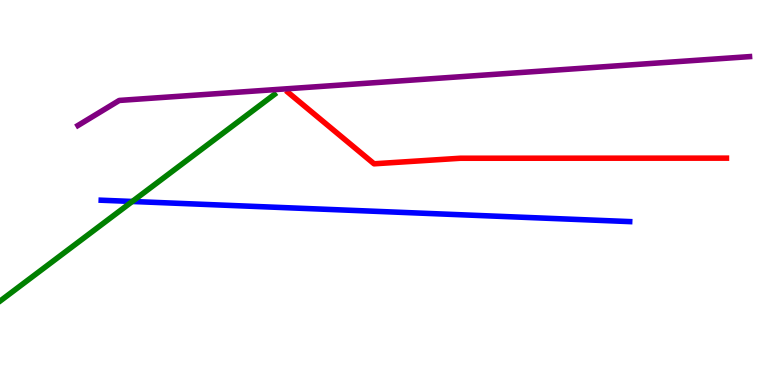[{'lines': ['blue', 'red'], 'intersections': []}, {'lines': ['green', 'red'], 'intersections': []}, {'lines': ['purple', 'red'], 'intersections': []}, {'lines': ['blue', 'green'], 'intersections': [{'x': 1.71, 'y': 4.77}]}, {'lines': ['blue', 'purple'], 'intersections': []}, {'lines': ['green', 'purple'], 'intersections': []}]